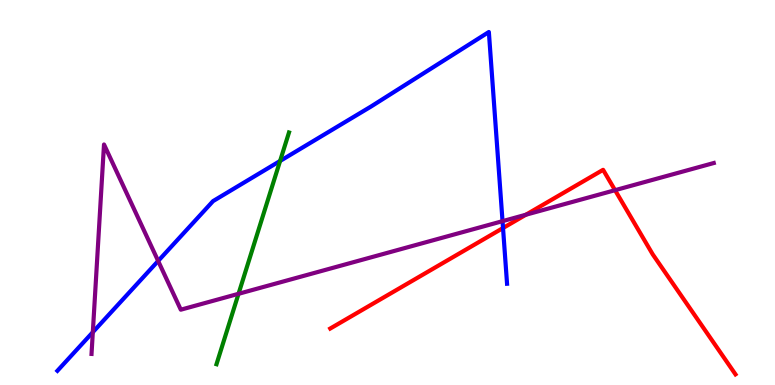[{'lines': ['blue', 'red'], 'intersections': [{'x': 6.49, 'y': 4.08}]}, {'lines': ['green', 'red'], 'intersections': []}, {'lines': ['purple', 'red'], 'intersections': [{'x': 6.79, 'y': 4.42}, {'x': 7.94, 'y': 5.06}]}, {'lines': ['blue', 'green'], 'intersections': [{'x': 3.61, 'y': 5.82}]}, {'lines': ['blue', 'purple'], 'intersections': [{'x': 1.2, 'y': 1.37}, {'x': 2.04, 'y': 3.22}, {'x': 6.48, 'y': 4.26}]}, {'lines': ['green', 'purple'], 'intersections': [{'x': 3.08, 'y': 2.37}]}]